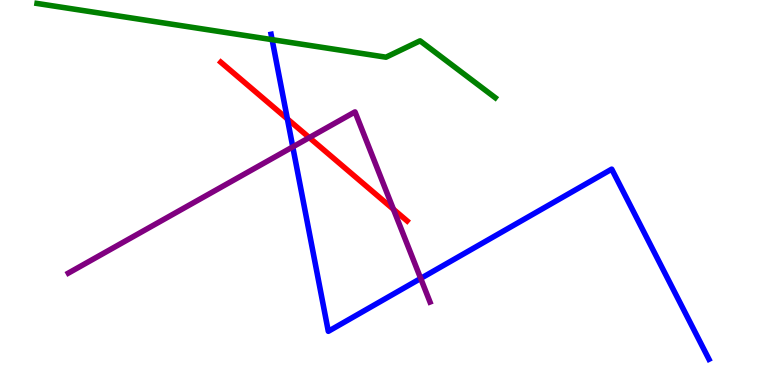[{'lines': ['blue', 'red'], 'intersections': [{'x': 3.71, 'y': 6.91}]}, {'lines': ['green', 'red'], 'intersections': []}, {'lines': ['purple', 'red'], 'intersections': [{'x': 3.99, 'y': 6.43}, {'x': 5.08, 'y': 4.56}]}, {'lines': ['blue', 'green'], 'intersections': [{'x': 3.51, 'y': 8.97}]}, {'lines': ['blue', 'purple'], 'intersections': [{'x': 3.78, 'y': 6.18}, {'x': 5.43, 'y': 2.77}]}, {'lines': ['green', 'purple'], 'intersections': []}]